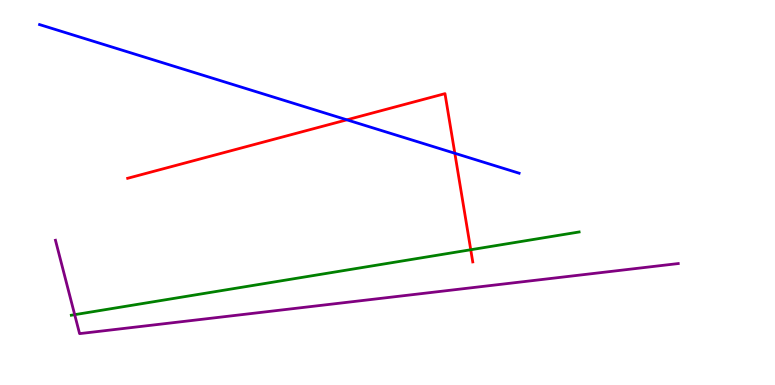[{'lines': ['blue', 'red'], 'intersections': [{'x': 4.48, 'y': 6.89}, {'x': 5.87, 'y': 6.02}]}, {'lines': ['green', 'red'], 'intersections': [{'x': 6.07, 'y': 3.51}]}, {'lines': ['purple', 'red'], 'intersections': []}, {'lines': ['blue', 'green'], 'intersections': []}, {'lines': ['blue', 'purple'], 'intersections': []}, {'lines': ['green', 'purple'], 'intersections': [{'x': 0.964, 'y': 1.83}]}]